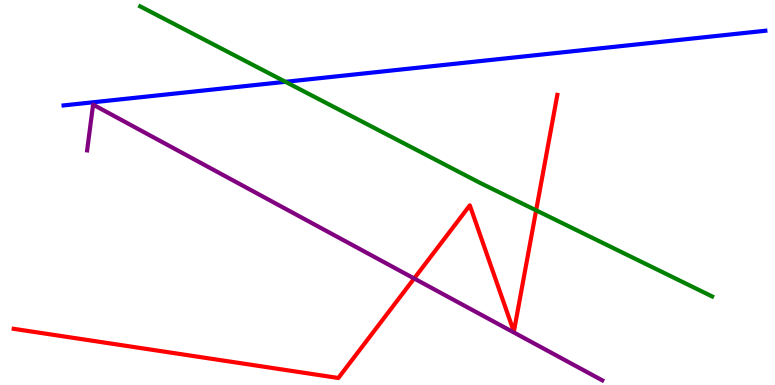[{'lines': ['blue', 'red'], 'intersections': []}, {'lines': ['green', 'red'], 'intersections': [{'x': 6.92, 'y': 4.54}]}, {'lines': ['purple', 'red'], 'intersections': [{'x': 5.34, 'y': 2.77}]}, {'lines': ['blue', 'green'], 'intersections': [{'x': 3.68, 'y': 7.88}]}, {'lines': ['blue', 'purple'], 'intersections': []}, {'lines': ['green', 'purple'], 'intersections': []}]